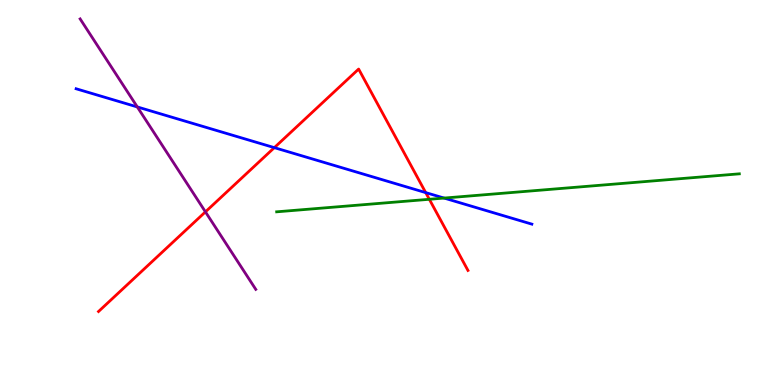[{'lines': ['blue', 'red'], 'intersections': [{'x': 3.54, 'y': 6.17}, {'x': 5.49, 'y': 5.0}]}, {'lines': ['green', 'red'], 'intersections': [{'x': 5.54, 'y': 4.82}]}, {'lines': ['purple', 'red'], 'intersections': [{'x': 2.65, 'y': 4.5}]}, {'lines': ['blue', 'green'], 'intersections': [{'x': 5.73, 'y': 4.86}]}, {'lines': ['blue', 'purple'], 'intersections': [{'x': 1.77, 'y': 7.22}]}, {'lines': ['green', 'purple'], 'intersections': []}]